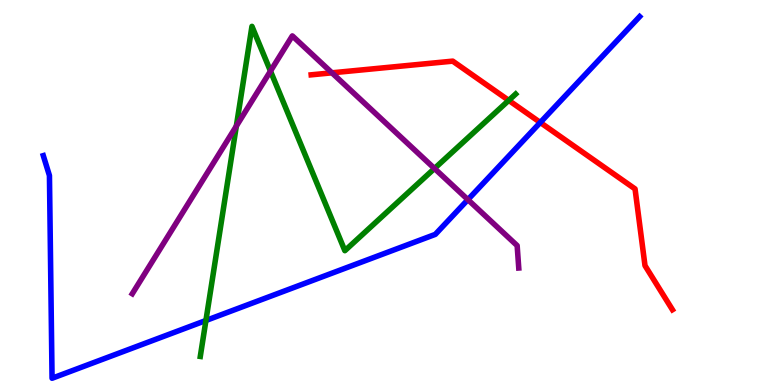[{'lines': ['blue', 'red'], 'intersections': [{'x': 6.97, 'y': 6.82}]}, {'lines': ['green', 'red'], 'intersections': [{'x': 6.56, 'y': 7.39}]}, {'lines': ['purple', 'red'], 'intersections': [{'x': 4.28, 'y': 8.11}]}, {'lines': ['blue', 'green'], 'intersections': [{'x': 2.66, 'y': 1.68}]}, {'lines': ['blue', 'purple'], 'intersections': [{'x': 6.04, 'y': 4.81}]}, {'lines': ['green', 'purple'], 'intersections': [{'x': 3.05, 'y': 6.73}, {'x': 3.49, 'y': 8.15}, {'x': 5.61, 'y': 5.62}]}]